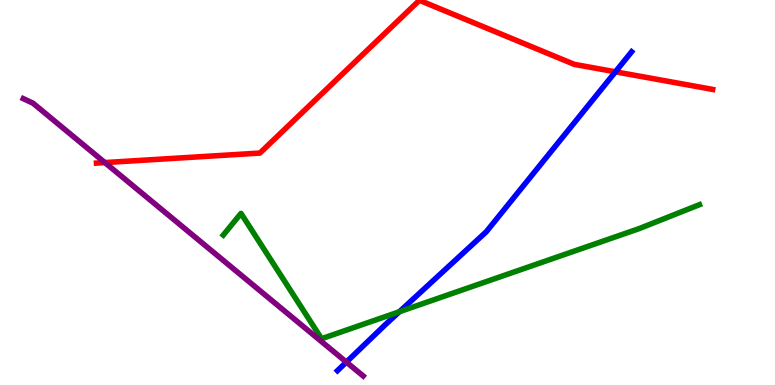[{'lines': ['blue', 'red'], 'intersections': [{'x': 7.94, 'y': 8.13}]}, {'lines': ['green', 'red'], 'intersections': []}, {'lines': ['purple', 'red'], 'intersections': [{'x': 1.35, 'y': 5.78}]}, {'lines': ['blue', 'green'], 'intersections': [{'x': 5.15, 'y': 1.9}]}, {'lines': ['blue', 'purple'], 'intersections': [{'x': 4.47, 'y': 0.595}]}, {'lines': ['green', 'purple'], 'intersections': []}]